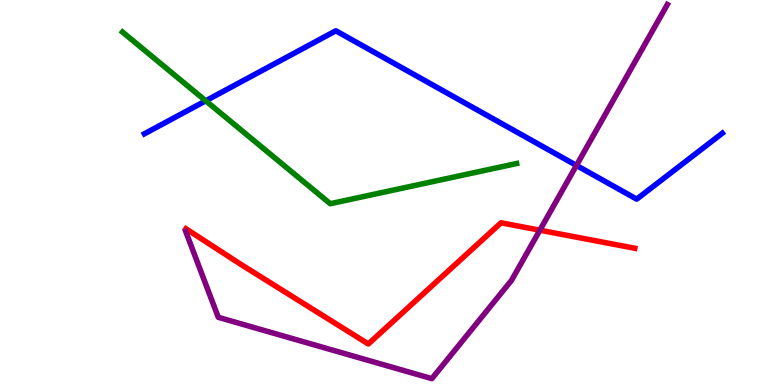[{'lines': ['blue', 'red'], 'intersections': []}, {'lines': ['green', 'red'], 'intersections': []}, {'lines': ['purple', 'red'], 'intersections': [{'x': 6.97, 'y': 4.02}]}, {'lines': ['blue', 'green'], 'intersections': [{'x': 2.65, 'y': 7.38}]}, {'lines': ['blue', 'purple'], 'intersections': [{'x': 7.44, 'y': 5.7}]}, {'lines': ['green', 'purple'], 'intersections': []}]